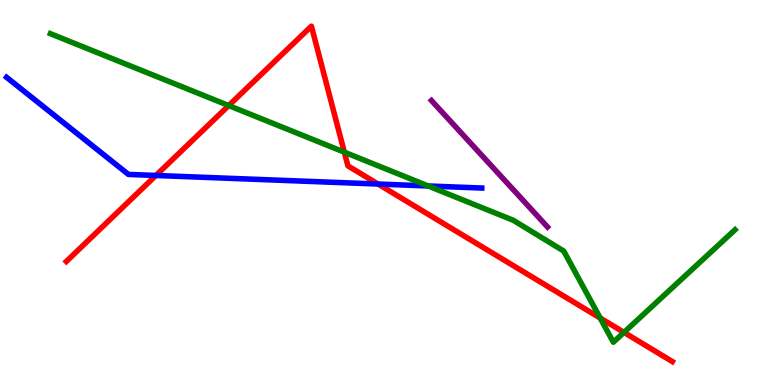[{'lines': ['blue', 'red'], 'intersections': [{'x': 2.01, 'y': 5.44}, {'x': 4.88, 'y': 5.22}]}, {'lines': ['green', 'red'], 'intersections': [{'x': 2.95, 'y': 7.26}, {'x': 4.44, 'y': 6.05}, {'x': 7.74, 'y': 1.74}, {'x': 8.05, 'y': 1.37}]}, {'lines': ['purple', 'red'], 'intersections': []}, {'lines': ['blue', 'green'], 'intersections': [{'x': 5.53, 'y': 5.17}]}, {'lines': ['blue', 'purple'], 'intersections': []}, {'lines': ['green', 'purple'], 'intersections': []}]